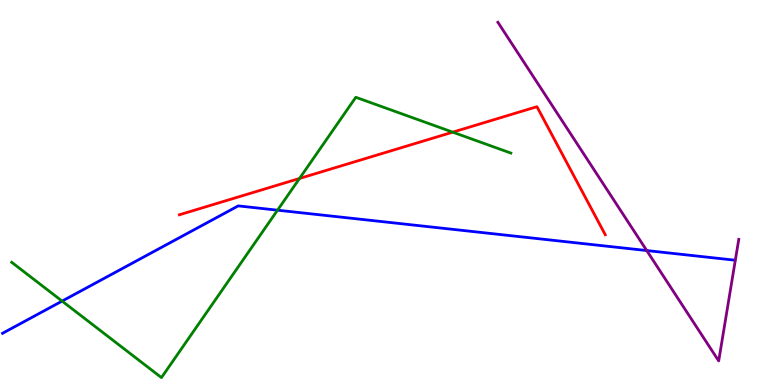[{'lines': ['blue', 'red'], 'intersections': []}, {'lines': ['green', 'red'], 'intersections': [{'x': 3.86, 'y': 5.36}, {'x': 5.84, 'y': 6.57}]}, {'lines': ['purple', 'red'], 'intersections': []}, {'lines': ['blue', 'green'], 'intersections': [{'x': 0.801, 'y': 2.18}, {'x': 3.58, 'y': 4.54}]}, {'lines': ['blue', 'purple'], 'intersections': [{'x': 8.34, 'y': 3.49}]}, {'lines': ['green', 'purple'], 'intersections': []}]